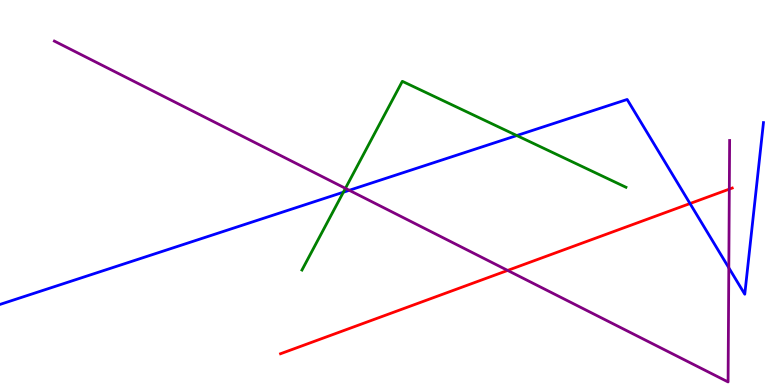[{'lines': ['blue', 'red'], 'intersections': [{'x': 8.9, 'y': 4.71}]}, {'lines': ['green', 'red'], 'intersections': []}, {'lines': ['purple', 'red'], 'intersections': [{'x': 6.55, 'y': 2.98}, {'x': 9.41, 'y': 5.09}]}, {'lines': ['blue', 'green'], 'intersections': [{'x': 4.43, 'y': 5.01}, {'x': 6.67, 'y': 6.48}]}, {'lines': ['blue', 'purple'], 'intersections': [{'x': 4.51, 'y': 5.06}, {'x': 9.4, 'y': 3.04}]}, {'lines': ['green', 'purple'], 'intersections': [{'x': 4.46, 'y': 5.11}]}]